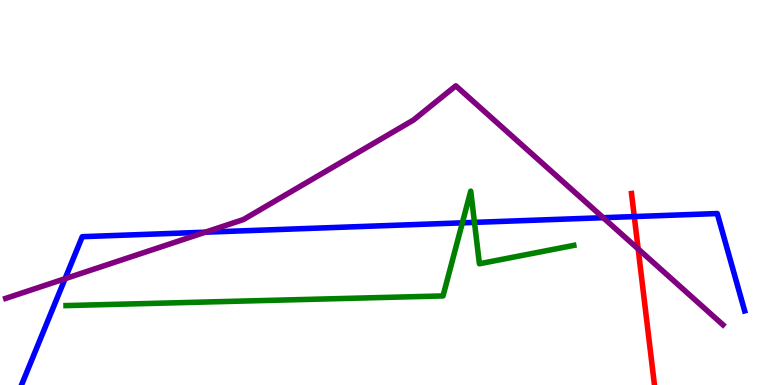[{'lines': ['blue', 'red'], 'intersections': [{'x': 8.18, 'y': 4.37}]}, {'lines': ['green', 'red'], 'intersections': []}, {'lines': ['purple', 'red'], 'intersections': [{'x': 8.23, 'y': 3.53}]}, {'lines': ['blue', 'green'], 'intersections': [{'x': 5.97, 'y': 4.21}, {'x': 6.12, 'y': 4.22}]}, {'lines': ['blue', 'purple'], 'intersections': [{'x': 0.839, 'y': 2.76}, {'x': 2.65, 'y': 3.97}, {'x': 7.78, 'y': 4.35}]}, {'lines': ['green', 'purple'], 'intersections': []}]